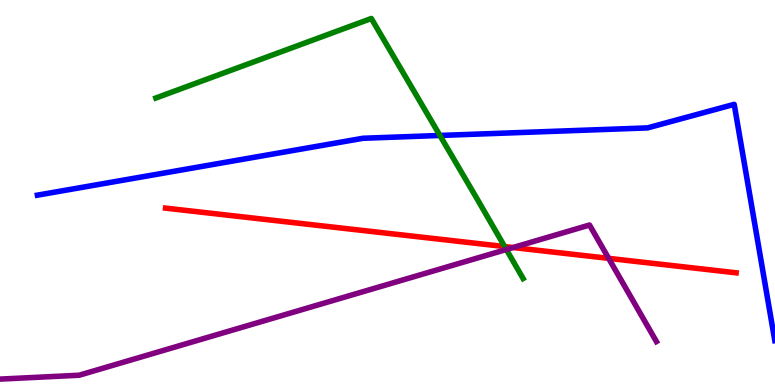[{'lines': ['blue', 'red'], 'intersections': []}, {'lines': ['green', 'red'], 'intersections': [{'x': 6.51, 'y': 3.6}]}, {'lines': ['purple', 'red'], 'intersections': [{'x': 6.62, 'y': 3.57}, {'x': 7.85, 'y': 3.29}]}, {'lines': ['blue', 'green'], 'intersections': [{'x': 5.68, 'y': 6.48}]}, {'lines': ['blue', 'purple'], 'intersections': []}, {'lines': ['green', 'purple'], 'intersections': [{'x': 6.53, 'y': 3.52}]}]